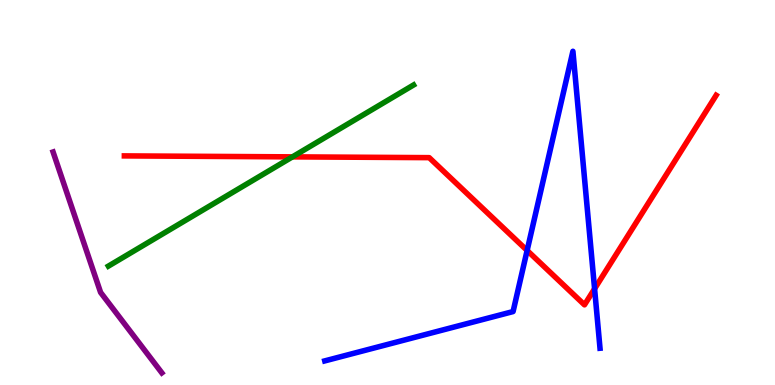[{'lines': ['blue', 'red'], 'intersections': [{'x': 6.8, 'y': 3.49}, {'x': 7.67, 'y': 2.5}]}, {'lines': ['green', 'red'], 'intersections': [{'x': 3.77, 'y': 5.93}]}, {'lines': ['purple', 'red'], 'intersections': []}, {'lines': ['blue', 'green'], 'intersections': []}, {'lines': ['blue', 'purple'], 'intersections': []}, {'lines': ['green', 'purple'], 'intersections': []}]